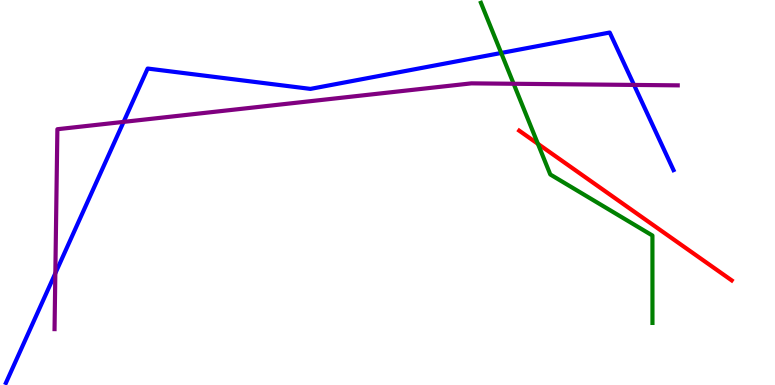[{'lines': ['blue', 'red'], 'intersections': []}, {'lines': ['green', 'red'], 'intersections': [{'x': 6.94, 'y': 6.26}]}, {'lines': ['purple', 'red'], 'intersections': []}, {'lines': ['blue', 'green'], 'intersections': [{'x': 6.47, 'y': 8.62}]}, {'lines': ['blue', 'purple'], 'intersections': [{'x': 0.714, 'y': 2.9}, {'x': 1.59, 'y': 6.83}, {'x': 8.18, 'y': 7.79}]}, {'lines': ['green', 'purple'], 'intersections': [{'x': 6.63, 'y': 7.82}]}]